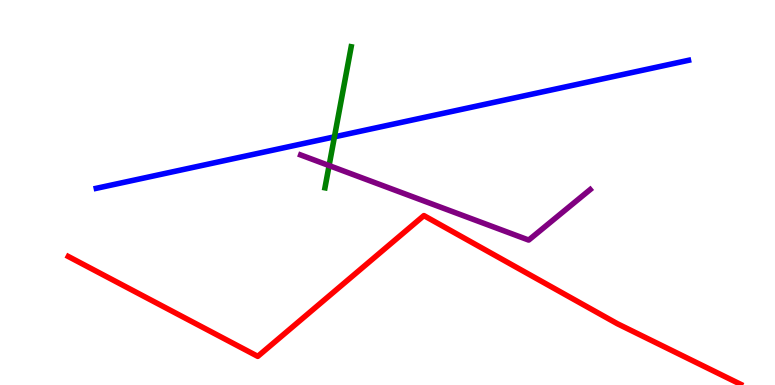[{'lines': ['blue', 'red'], 'intersections': []}, {'lines': ['green', 'red'], 'intersections': []}, {'lines': ['purple', 'red'], 'intersections': []}, {'lines': ['blue', 'green'], 'intersections': [{'x': 4.32, 'y': 6.45}]}, {'lines': ['blue', 'purple'], 'intersections': []}, {'lines': ['green', 'purple'], 'intersections': [{'x': 4.25, 'y': 5.7}]}]